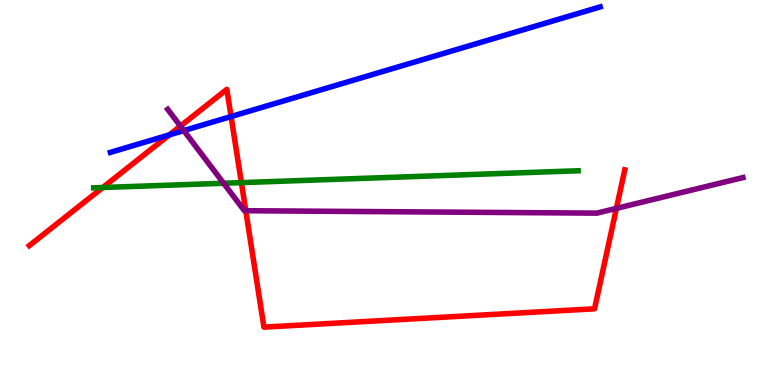[{'lines': ['blue', 'red'], 'intersections': [{'x': 2.18, 'y': 6.5}, {'x': 2.98, 'y': 6.97}]}, {'lines': ['green', 'red'], 'intersections': [{'x': 1.33, 'y': 5.13}, {'x': 3.11, 'y': 5.26}]}, {'lines': ['purple', 'red'], 'intersections': [{'x': 2.33, 'y': 6.72}, {'x': 3.17, 'y': 4.53}, {'x': 7.95, 'y': 4.59}]}, {'lines': ['blue', 'green'], 'intersections': []}, {'lines': ['blue', 'purple'], 'intersections': [{'x': 2.37, 'y': 6.61}]}, {'lines': ['green', 'purple'], 'intersections': [{'x': 2.89, 'y': 5.24}]}]